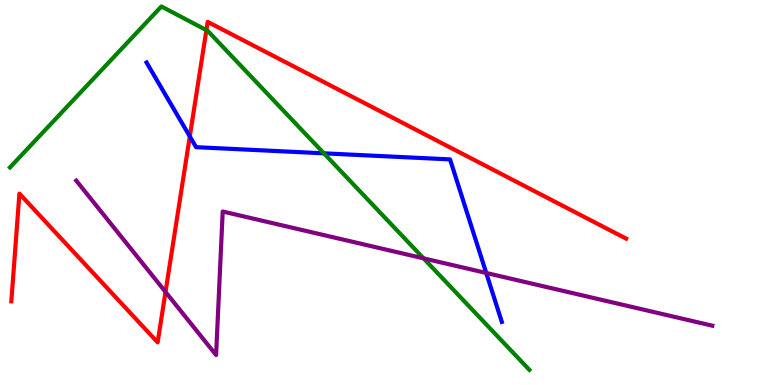[{'lines': ['blue', 'red'], 'intersections': [{'x': 2.45, 'y': 6.46}]}, {'lines': ['green', 'red'], 'intersections': [{'x': 2.66, 'y': 9.22}]}, {'lines': ['purple', 'red'], 'intersections': [{'x': 2.14, 'y': 2.42}]}, {'lines': ['blue', 'green'], 'intersections': [{'x': 4.18, 'y': 6.02}]}, {'lines': ['blue', 'purple'], 'intersections': [{'x': 6.27, 'y': 2.91}]}, {'lines': ['green', 'purple'], 'intersections': [{'x': 5.47, 'y': 3.29}]}]